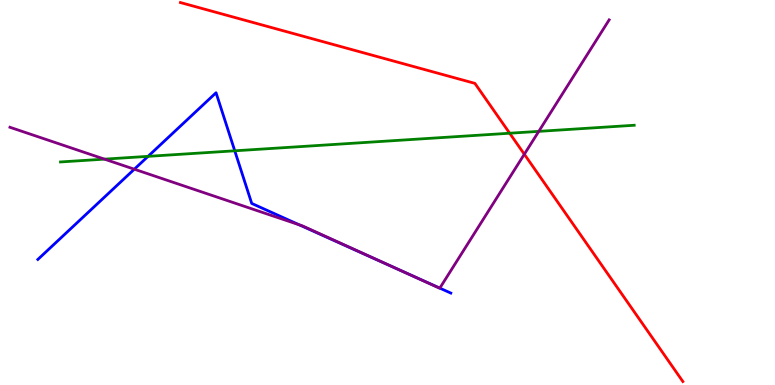[{'lines': ['blue', 'red'], 'intersections': []}, {'lines': ['green', 'red'], 'intersections': [{'x': 6.58, 'y': 6.54}]}, {'lines': ['purple', 'red'], 'intersections': [{'x': 6.77, 'y': 5.99}]}, {'lines': ['blue', 'green'], 'intersections': [{'x': 1.91, 'y': 5.94}, {'x': 3.03, 'y': 6.08}]}, {'lines': ['blue', 'purple'], 'intersections': [{'x': 1.73, 'y': 5.61}, {'x': 3.86, 'y': 4.16}, {'x': 5.17, 'y': 2.97}, {'x': 5.67, 'y': 2.52}]}, {'lines': ['green', 'purple'], 'intersections': [{'x': 1.35, 'y': 5.87}, {'x': 6.95, 'y': 6.59}]}]